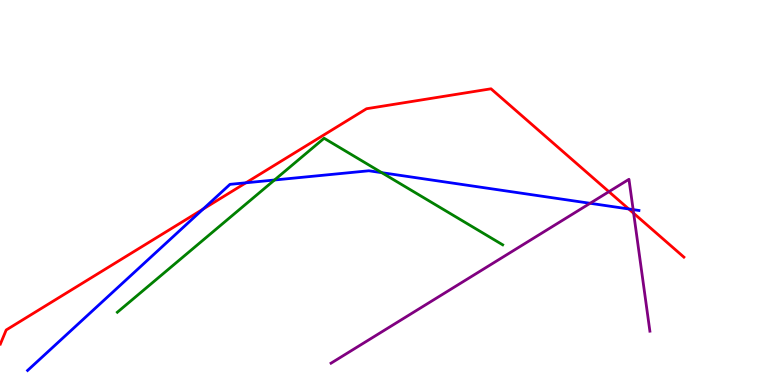[{'lines': ['blue', 'red'], 'intersections': [{'x': 2.62, 'y': 4.57}, {'x': 3.17, 'y': 5.25}, {'x': 8.11, 'y': 4.57}]}, {'lines': ['green', 'red'], 'intersections': []}, {'lines': ['purple', 'red'], 'intersections': [{'x': 7.86, 'y': 5.02}, {'x': 8.18, 'y': 4.46}]}, {'lines': ['blue', 'green'], 'intersections': [{'x': 3.54, 'y': 5.32}, {'x': 4.93, 'y': 5.52}]}, {'lines': ['blue', 'purple'], 'intersections': [{'x': 7.61, 'y': 4.72}, {'x': 8.17, 'y': 4.56}]}, {'lines': ['green', 'purple'], 'intersections': []}]